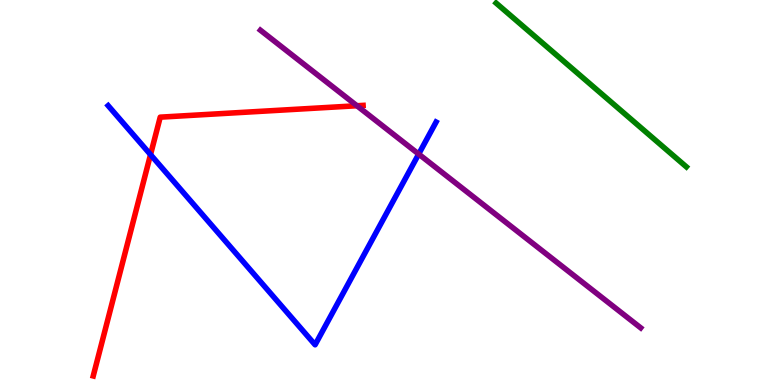[{'lines': ['blue', 'red'], 'intersections': [{'x': 1.94, 'y': 5.98}]}, {'lines': ['green', 'red'], 'intersections': []}, {'lines': ['purple', 'red'], 'intersections': [{'x': 4.61, 'y': 7.25}]}, {'lines': ['blue', 'green'], 'intersections': []}, {'lines': ['blue', 'purple'], 'intersections': [{'x': 5.4, 'y': 6.0}]}, {'lines': ['green', 'purple'], 'intersections': []}]